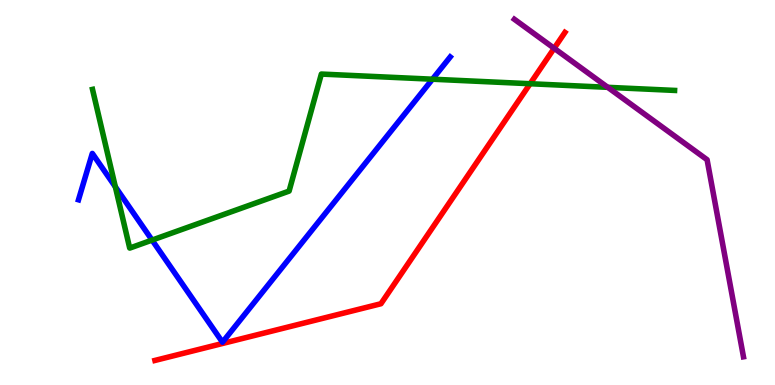[{'lines': ['blue', 'red'], 'intersections': []}, {'lines': ['green', 'red'], 'intersections': [{'x': 6.84, 'y': 7.83}]}, {'lines': ['purple', 'red'], 'intersections': [{'x': 7.15, 'y': 8.75}]}, {'lines': ['blue', 'green'], 'intersections': [{'x': 1.49, 'y': 5.15}, {'x': 1.96, 'y': 3.76}, {'x': 5.58, 'y': 7.94}]}, {'lines': ['blue', 'purple'], 'intersections': []}, {'lines': ['green', 'purple'], 'intersections': [{'x': 7.84, 'y': 7.73}]}]